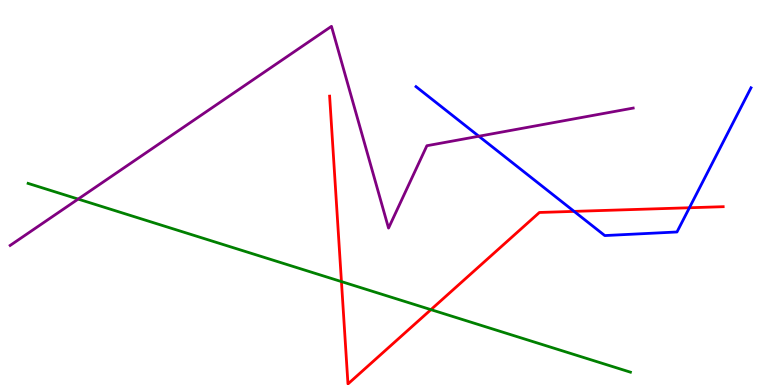[{'lines': ['blue', 'red'], 'intersections': [{'x': 7.41, 'y': 4.51}, {'x': 8.9, 'y': 4.6}]}, {'lines': ['green', 'red'], 'intersections': [{'x': 4.41, 'y': 2.69}, {'x': 5.56, 'y': 1.96}]}, {'lines': ['purple', 'red'], 'intersections': []}, {'lines': ['blue', 'green'], 'intersections': []}, {'lines': ['blue', 'purple'], 'intersections': [{'x': 6.18, 'y': 6.46}]}, {'lines': ['green', 'purple'], 'intersections': [{'x': 1.01, 'y': 4.83}]}]